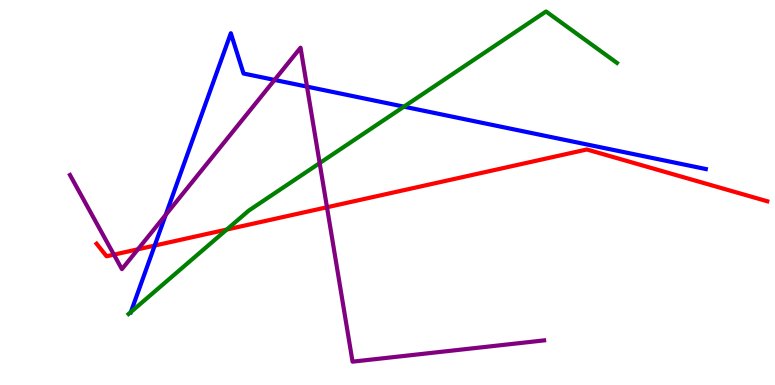[{'lines': ['blue', 'red'], 'intersections': [{'x': 2.0, 'y': 3.62}]}, {'lines': ['green', 'red'], 'intersections': [{'x': 2.93, 'y': 4.04}]}, {'lines': ['purple', 'red'], 'intersections': [{'x': 1.47, 'y': 3.39}, {'x': 1.78, 'y': 3.53}, {'x': 4.22, 'y': 4.62}]}, {'lines': ['blue', 'green'], 'intersections': [{'x': 1.69, 'y': 1.9}, {'x': 5.21, 'y': 7.23}]}, {'lines': ['blue', 'purple'], 'intersections': [{'x': 2.14, 'y': 4.42}, {'x': 3.54, 'y': 7.92}, {'x': 3.96, 'y': 7.75}]}, {'lines': ['green', 'purple'], 'intersections': [{'x': 4.12, 'y': 5.76}]}]